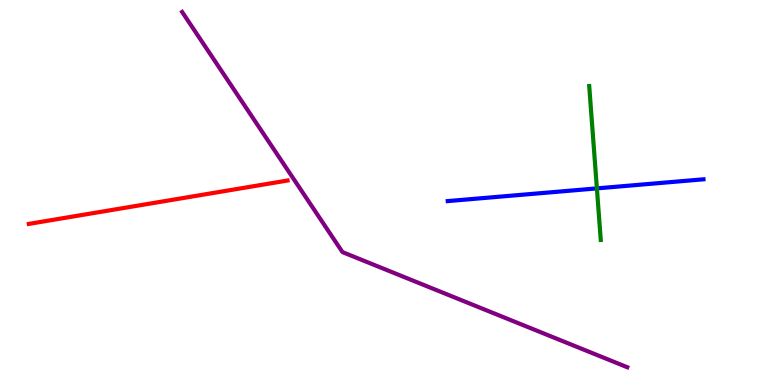[{'lines': ['blue', 'red'], 'intersections': []}, {'lines': ['green', 'red'], 'intersections': []}, {'lines': ['purple', 'red'], 'intersections': []}, {'lines': ['blue', 'green'], 'intersections': [{'x': 7.7, 'y': 5.11}]}, {'lines': ['blue', 'purple'], 'intersections': []}, {'lines': ['green', 'purple'], 'intersections': []}]